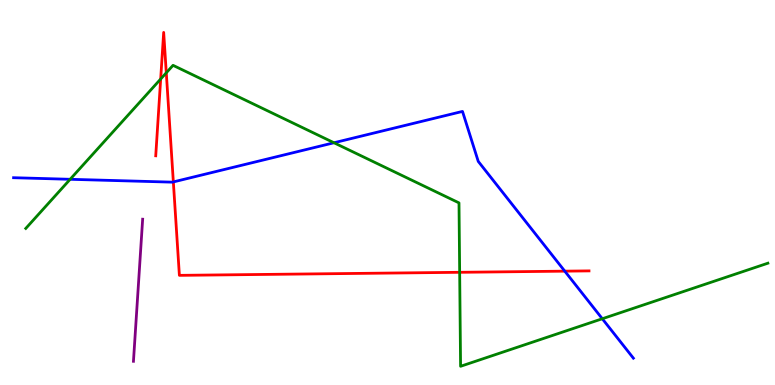[{'lines': ['blue', 'red'], 'intersections': [{'x': 2.24, 'y': 5.27}, {'x': 7.29, 'y': 2.96}]}, {'lines': ['green', 'red'], 'intersections': [{'x': 2.07, 'y': 7.95}, {'x': 2.15, 'y': 8.11}, {'x': 5.93, 'y': 2.93}]}, {'lines': ['purple', 'red'], 'intersections': []}, {'lines': ['blue', 'green'], 'intersections': [{'x': 0.905, 'y': 5.34}, {'x': 4.31, 'y': 6.29}, {'x': 7.77, 'y': 1.72}]}, {'lines': ['blue', 'purple'], 'intersections': []}, {'lines': ['green', 'purple'], 'intersections': []}]